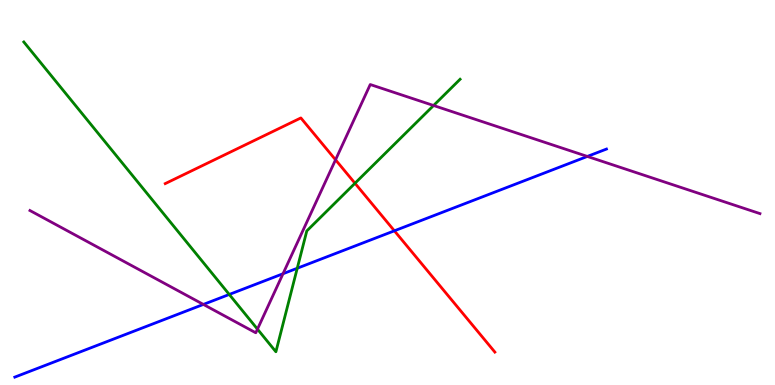[{'lines': ['blue', 'red'], 'intersections': [{'x': 5.09, 'y': 4.0}]}, {'lines': ['green', 'red'], 'intersections': [{'x': 4.58, 'y': 5.24}]}, {'lines': ['purple', 'red'], 'intersections': [{'x': 4.33, 'y': 5.85}]}, {'lines': ['blue', 'green'], 'intersections': [{'x': 2.96, 'y': 2.35}, {'x': 3.84, 'y': 3.03}]}, {'lines': ['blue', 'purple'], 'intersections': [{'x': 2.62, 'y': 2.09}, {'x': 3.65, 'y': 2.89}, {'x': 7.58, 'y': 5.94}]}, {'lines': ['green', 'purple'], 'intersections': [{'x': 3.32, 'y': 1.45}, {'x': 5.59, 'y': 7.26}]}]